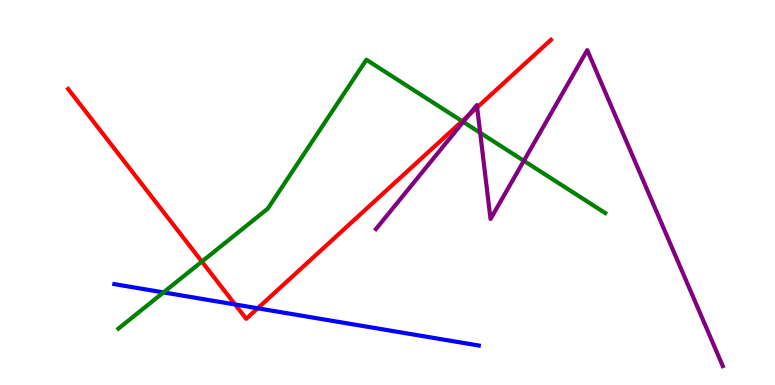[{'lines': ['blue', 'red'], 'intersections': [{'x': 3.03, 'y': 2.09}, {'x': 3.33, 'y': 1.99}]}, {'lines': ['green', 'red'], 'intersections': [{'x': 2.6, 'y': 3.21}, {'x': 5.96, 'y': 6.85}]}, {'lines': ['purple', 'red'], 'intersections': [{'x': 6.05, 'y': 7.01}, {'x': 6.16, 'y': 7.21}]}, {'lines': ['blue', 'green'], 'intersections': [{'x': 2.11, 'y': 2.41}]}, {'lines': ['blue', 'purple'], 'intersections': []}, {'lines': ['green', 'purple'], 'intersections': [{'x': 5.98, 'y': 6.83}, {'x': 6.2, 'y': 6.55}, {'x': 6.76, 'y': 5.82}]}]